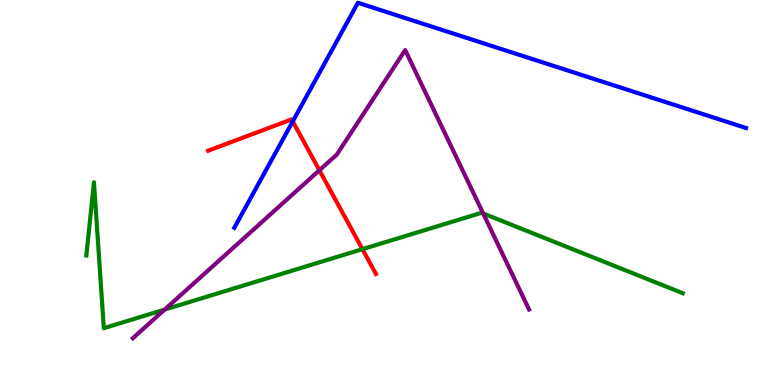[{'lines': ['blue', 'red'], 'intersections': [{'x': 3.78, 'y': 6.85}]}, {'lines': ['green', 'red'], 'intersections': [{'x': 4.68, 'y': 3.53}]}, {'lines': ['purple', 'red'], 'intersections': [{'x': 4.12, 'y': 5.58}]}, {'lines': ['blue', 'green'], 'intersections': []}, {'lines': ['blue', 'purple'], 'intersections': []}, {'lines': ['green', 'purple'], 'intersections': [{'x': 2.12, 'y': 1.96}, {'x': 6.23, 'y': 4.45}]}]